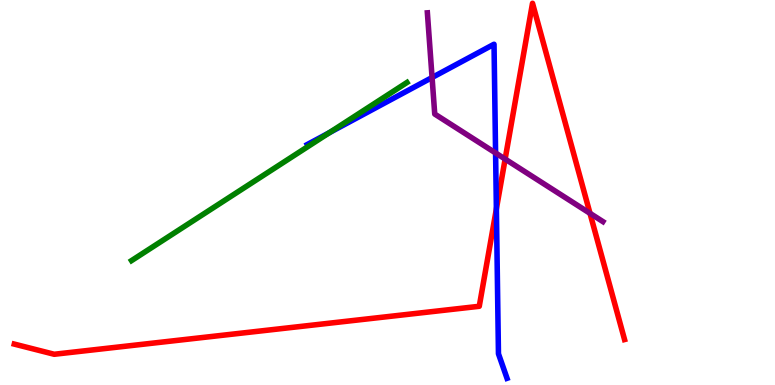[{'lines': ['blue', 'red'], 'intersections': [{'x': 6.4, 'y': 4.57}]}, {'lines': ['green', 'red'], 'intersections': []}, {'lines': ['purple', 'red'], 'intersections': [{'x': 6.52, 'y': 5.87}, {'x': 7.61, 'y': 4.46}]}, {'lines': ['blue', 'green'], 'intersections': [{'x': 4.25, 'y': 6.55}]}, {'lines': ['blue', 'purple'], 'intersections': [{'x': 5.58, 'y': 7.99}, {'x': 6.39, 'y': 6.03}]}, {'lines': ['green', 'purple'], 'intersections': []}]